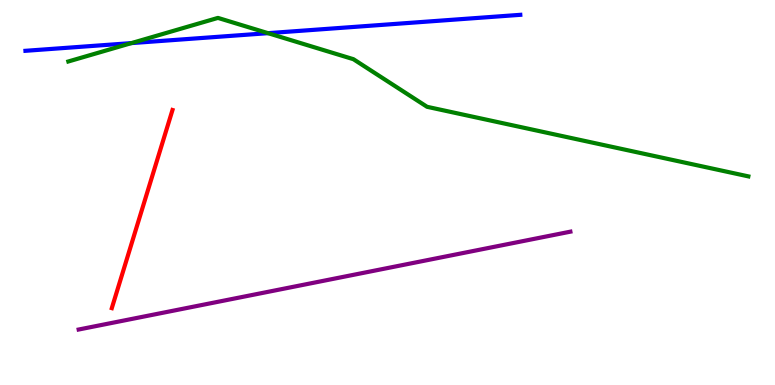[{'lines': ['blue', 'red'], 'intersections': []}, {'lines': ['green', 'red'], 'intersections': []}, {'lines': ['purple', 'red'], 'intersections': []}, {'lines': ['blue', 'green'], 'intersections': [{'x': 1.7, 'y': 8.88}, {'x': 3.46, 'y': 9.14}]}, {'lines': ['blue', 'purple'], 'intersections': []}, {'lines': ['green', 'purple'], 'intersections': []}]